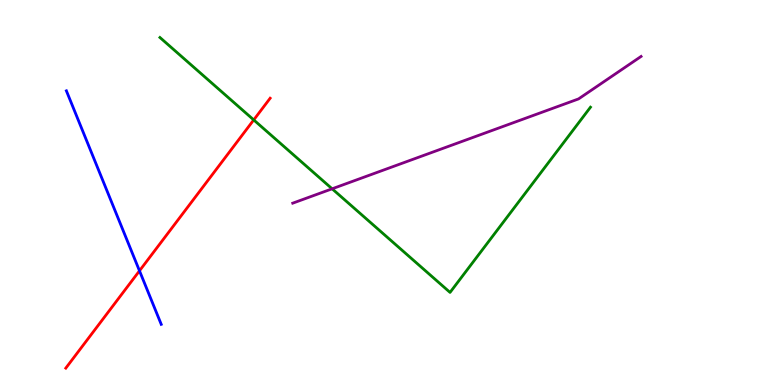[{'lines': ['blue', 'red'], 'intersections': [{'x': 1.8, 'y': 2.97}]}, {'lines': ['green', 'red'], 'intersections': [{'x': 3.27, 'y': 6.89}]}, {'lines': ['purple', 'red'], 'intersections': []}, {'lines': ['blue', 'green'], 'intersections': []}, {'lines': ['blue', 'purple'], 'intersections': []}, {'lines': ['green', 'purple'], 'intersections': [{'x': 4.29, 'y': 5.1}]}]